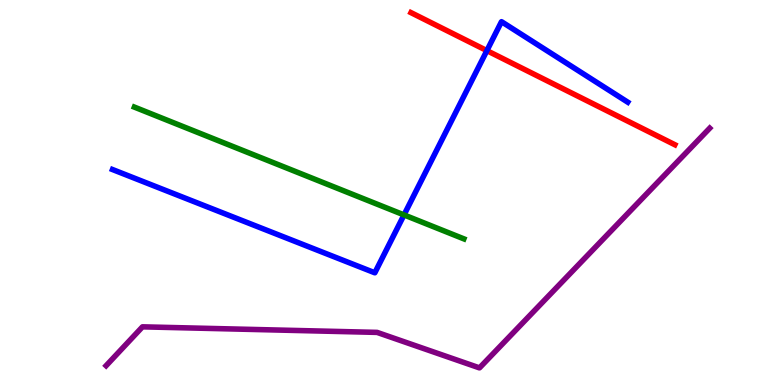[{'lines': ['blue', 'red'], 'intersections': [{'x': 6.28, 'y': 8.68}]}, {'lines': ['green', 'red'], 'intersections': []}, {'lines': ['purple', 'red'], 'intersections': []}, {'lines': ['blue', 'green'], 'intersections': [{'x': 5.21, 'y': 4.42}]}, {'lines': ['blue', 'purple'], 'intersections': []}, {'lines': ['green', 'purple'], 'intersections': []}]